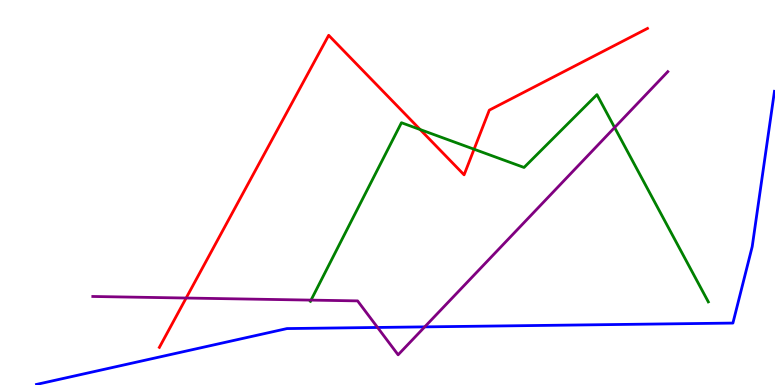[{'lines': ['blue', 'red'], 'intersections': []}, {'lines': ['green', 'red'], 'intersections': [{'x': 5.42, 'y': 6.64}, {'x': 6.12, 'y': 6.12}]}, {'lines': ['purple', 'red'], 'intersections': [{'x': 2.4, 'y': 2.26}]}, {'lines': ['blue', 'green'], 'intersections': []}, {'lines': ['blue', 'purple'], 'intersections': [{'x': 4.87, 'y': 1.49}, {'x': 5.48, 'y': 1.51}]}, {'lines': ['green', 'purple'], 'intersections': [{'x': 4.01, 'y': 2.2}, {'x': 7.93, 'y': 6.69}]}]